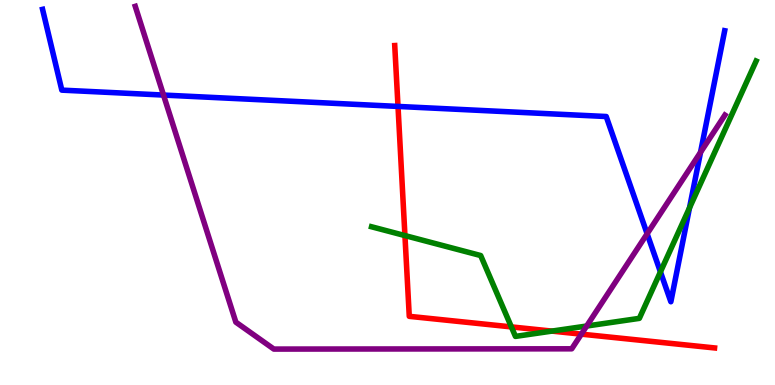[{'lines': ['blue', 'red'], 'intersections': [{'x': 5.14, 'y': 7.24}]}, {'lines': ['green', 'red'], 'intersections': [{'x': 5.22, 'y': 3.88}, {'x': 6.6, 'y': 1.51}, {'x': 7.12, 'y': 1.4}]}, {'lines': ['purple', 'red'], 'intersections': [{'x': 7.5, 'y': 1.32}]}, {'lines': ['blue', 'green'], 'intersections': [{'x': 8.52, 'y': 2.94}, {'x': 8.9, 'y': 4.6}]}, {'lines': ['blue', 'purple'], 'intersections': [{'x': 2.11, 'y': 7.53}, {'x': 8.35, 'y': 3.93}, {'x': 9.04, 'y': 6.04}]}, {'lines': ['green', 'purple'], 'intersections': [{'x': 7.57, 'y': 1.53}]}]